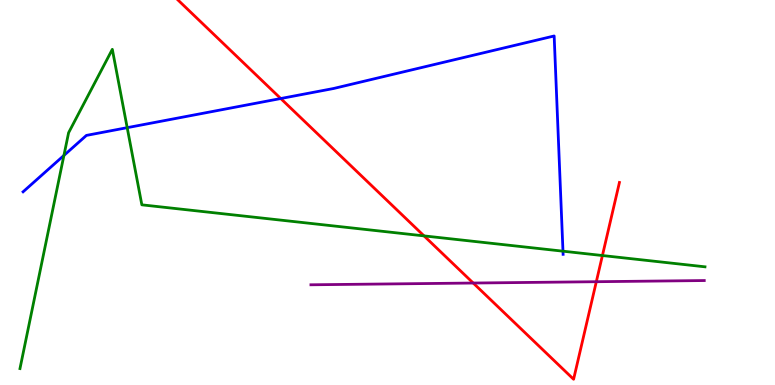[{'lines': ['blue', 'red'], 'intersections': [{'x': 3.62, 'y': 7.44}]}, {'lines': ['green', 'red'], 'intersections': [{'x': 5.47, 'y': 3.87}, {'x': 7.77, 'y': 3.36}]}, {'lines': ['purple', 'red'], 'intersections': [{'x': 6.11, 'y': 2.65}, {'x': 7.69, 'y': 2.68}]}, {'lines': ['blue', 'green'], 'intersections': [{'x': 0.825, 'y': 5.96}, {'x': 1.64, 'y': 6.68}, {'x': 7.26, 'y': 3.48}]}, {'lines': ['blue', 'purple'], 'intersections': []}, {'lines': ['green', 'purple'], 'intersections': []}]